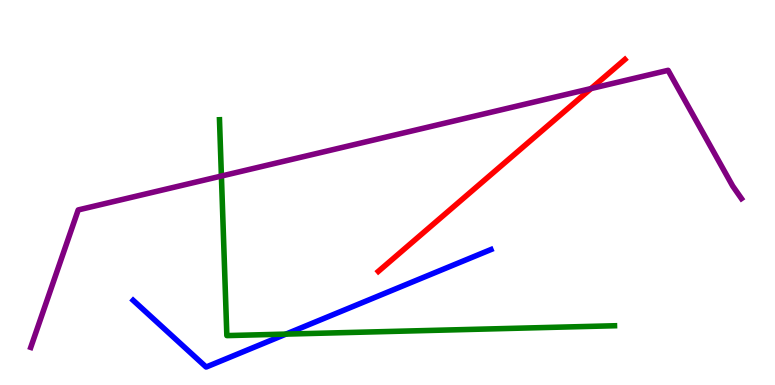[{'lines': ['blue', 'red'], 'intersections': []}, {'lines': ['green', 'red'], 'intersections': []}, {'lines': ['purple', 'red'], 'intersections': [{'x': 7.63, 'y': 7.7}]}, {'lines': ['blue', 'green'], 'intersections': [{'x': 3.69, 'y': 1.32}]}, {'lines': ['blue', 'purple'], 'intersections': []}, {'lines': ['green', 'purple'], 'intersections': [{'x': 2.86, 'y': 5.43}]}]